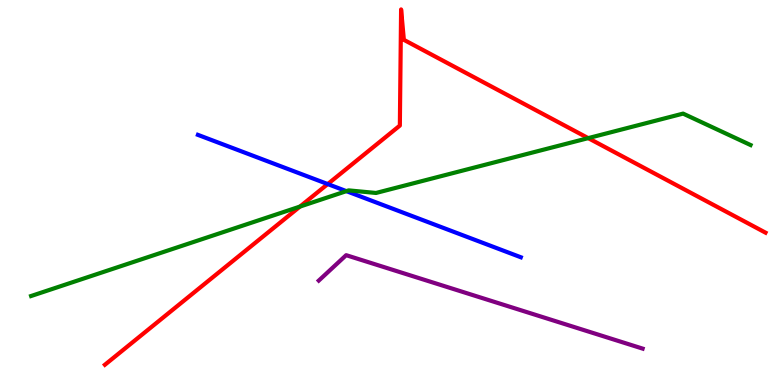[{'lines': ['blue', 'red'], 'intersections': [{'x': 4.23, 'y': 5.22}]}, {'lines': ['green', 'red'], 'intersections': [{'x': 3.87, 'y': 4.63}, {'x': 7.59, 'y': 6.41}]}, {'lines': ['purple', 'red'], 'intersections': []}, {'lines': ['blue', 'green'], 'intersections': [{'x': 4.47, 'y': 5.04}]}, {'lines': ['blue', 'purple'], 'intersections': []}, {'lines': ['green', 'purple'], 'intersections': []}]